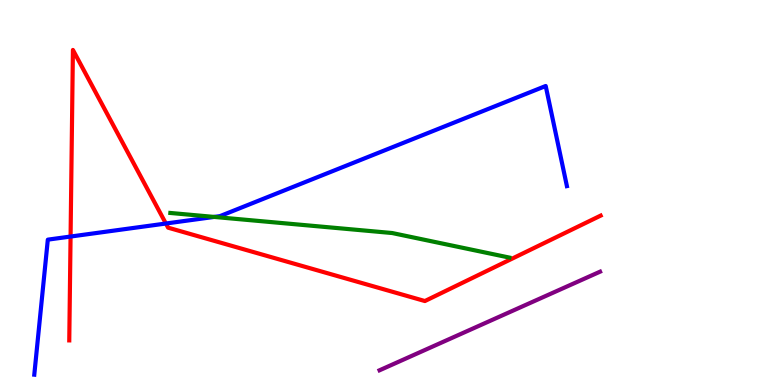[{'lines': ['blue', 'red'], 'intersections': [{'x': 0.911, 'y': 3.86}, {'x': 2.14, 'y': 4.19}]}, {'lines': ['green', 'red'], 'intersections': []}, {'lines': ['purple', 'red'], 'intersections': []}, {'lines': ['blue', 'green'], 'intersections': [{'x': 2.76, 'y': 4.37}]}, {'lines': ['blue', 'purple'], 'intersections': []}, {'lines': ['green', 'purple'], 'intersections': []}]